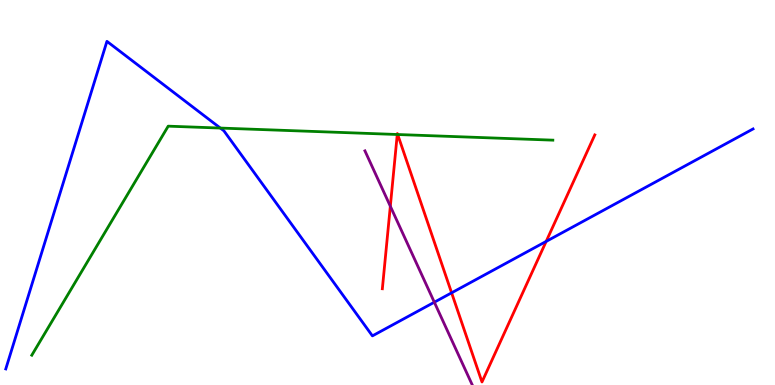[{'lines': ['blue', 'red'], 'intersections': [{'x': 5.83, 'y': 2.39}, {'x': 7.05, 'y': 3.73}]}, {'lines': ['green', 'red'], 'intersections': [{'x': 5.13, 'y': 6.51}, {'x': 5.13, 'y': 6.51}]}, {'lines': ['purple', 'red'], 'intersections': [{'x': 5.04, 'y': 4.64}]}, {'lines': ['blue', 'green'], 'intersections': [{'x': 2.84, 'y': 6.67}]}, {'lines': ['blue', 'purple'], 'intersections': [{'x': 5.6, 'y': 2.15}]}, {'lines': ['green', 'purple'], 'intersections': []}]